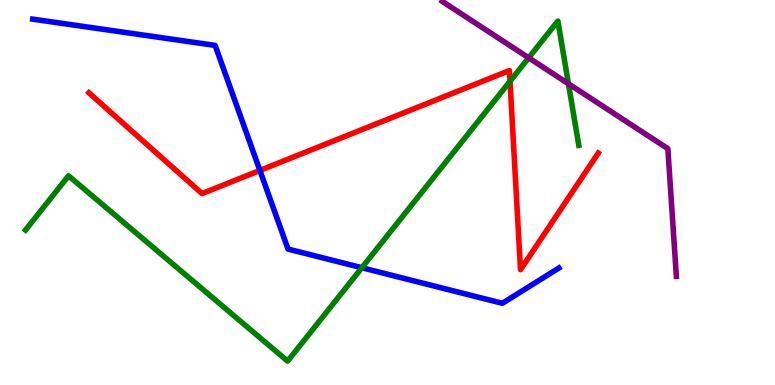[{'lines': ['blue', 'red'], 'intersections': [{'x': 3.35, 'y': 5.57}]}, {'lines': ['green', 'red'], 'intersections': [{'x': 6.58, 'y': 7.89}]}, {'lines': ['purple', 'red'], 'intersections': []}, {'lines': ['blue', 'green'], 'intersections': [{'x': 4.67, 'y': 3.05}]}, {'lines': ['blue', 'purple'], 'intersections': []}, {'lines': ['green', 'purple'], 'intersections': [{'x': 6.82, 'y': 8.5}, {'x': 7.33, 'y': 7.82}]}]